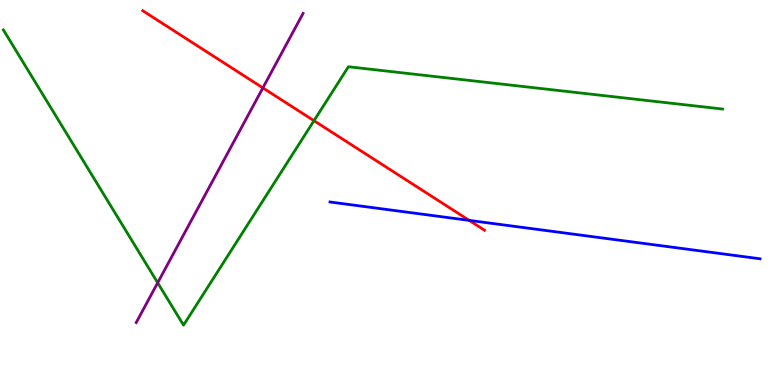[{'lines': ['blue', 'red'], 'intersections': [{'x': 6.05, 'y': 4.28}]}, {'lines': ['green', 'red'], 'intersections': [{'x': 4.05, 'y': 6.86}]}, {'lines': ['purple', 'red'], 'intersections': [{'x': 3.39, 'y': 7.72}]}, {'lines': ['blue', 'green'], 'intersections': []}, {'lines': ['blue', 'purple'], 'intersections': []}, {'lines': ['green', 'purple'], 'intersections': [{'x': 2.03, 'y': 2.65}]}]